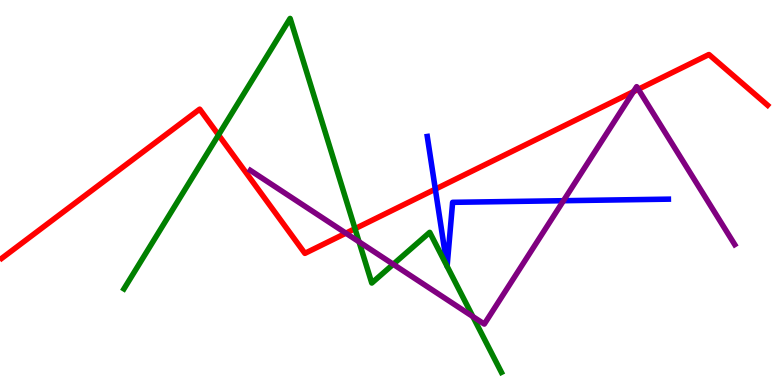[{'lines': ['blue', 'red'], 'intersections': [{'x': 5.62, 'y': 5.09}]}, {'lines': ['green', 'red'], 'intersections': [{'x': 2.82, 'y': 6.49}, {'x': 4.58, 'y': 4.06}]}, {'lines': ['purple', 'red'], 'intersections': [{'x': 4.46, 'y': 3.94}, {'x': 8.17, 'y': 7.62}, {'x': 8.24, 'y': 7.68}]}, {'lines': ['blue', 'green'], 'intersections': [{'x': 5.77, 'y': 3.08}, {'x': 5.77, 'y': 3.08}]}, {'lines': ['blue', 'purple'], 'intersections': [{'x': 7.27, 'y': 4.79}]}, {'lines': ['green', 'purple'], 'intersections': [{'x': 4.63, 'y': 3.72}, {'x': 5.07, 'y': 3.14}, {'x': 6.1, 'y': 1.78}]}]